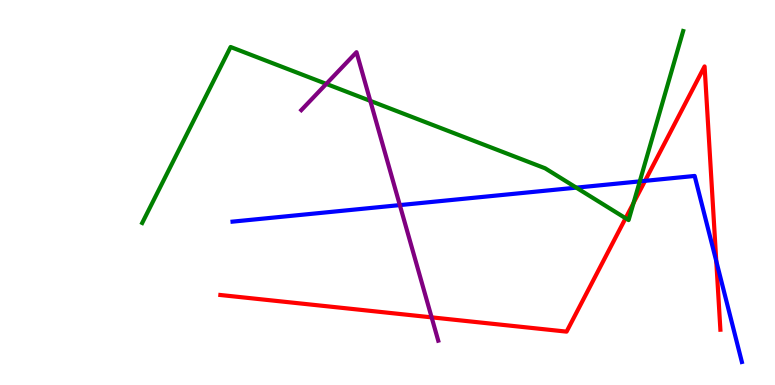[{'lines': ['blue', 'red'], 'intersections': [{'x': 8.32, 'y': 5.3}, {'x': 9.24, 'y': 3.22}]}, {'lines': ['green', 'red'], 'intersections': [{'x': 8.07, 'y': 4.33}, {'x': 8.18, 'y': 4.73}]}, {'lines': ['purple', 'red'], 'intersections': [{'x': 5.57, 'y': 1.76}]}, {'lines': ['blue', 'green'], 'intersections': [{'x': 7.44, 'y': 5.13}, {'x': 8.26, 'y': 5.29}]}, {'lines': ['blue', 'purple'], 'intersections': [{'x': 5.16, 'y': 4.67}]}, {'lines': ['green', 'purple'], 'intersections': [{'x': 4.21, 'y': 7.82}, {'x': 4.78, 'y': 7.38}]}]